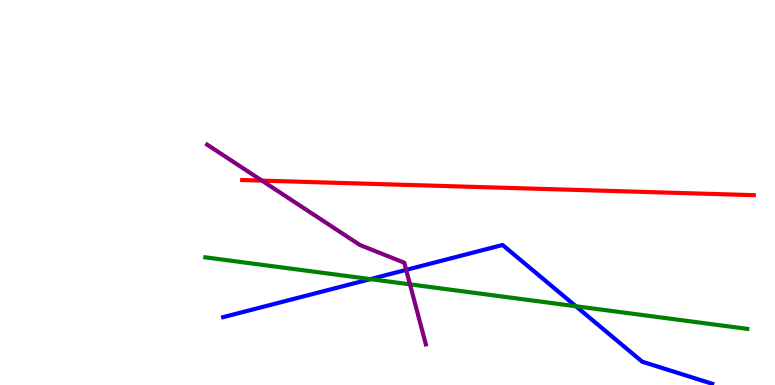[{'lines': ['blue', 'red'], 'intersections': []}, {'lines': ['green', 'red'], 'intersections': []}, {'lines': ['purple', 'red'], 'intersections': [{'x': 3.38, 'y': 5.31}]}, {'lines': ['blue', 'green'], 'intersections': [{'x': 4.78, 'y': 2.75}, {'x': 7.43, 'y': 2.05}]}, {'lines': ['blue', 'purple'], 'intersections': [{'x': 5.24, 'y': 2.99}]}, {'lines': ['green', 'purple'], 'intersections': [{'x': 5.29, 'y': 2.61}]}]